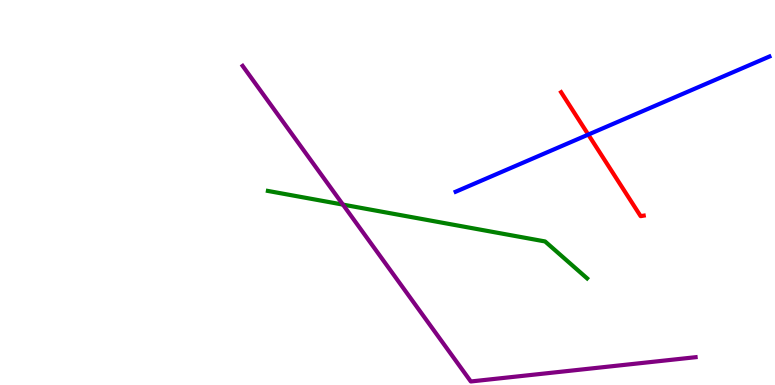[{'lines': ['blue', 'red'], 'intersections': [{'x': 7.59, 'y': 6.5}]}, {'lines': ['green', 'red'], 'intersections': []}, {'lines': ['purple', 'red'], 'intersections': []}, {'lines': ['blue', 'green'], 'intersections': []}, {'lines': ['blue', 'purple'], 'intersections': []}, {'lines': ['green', 'purple'], 'intersections': [{'x': 4.42, 'y': 4.69}]}]